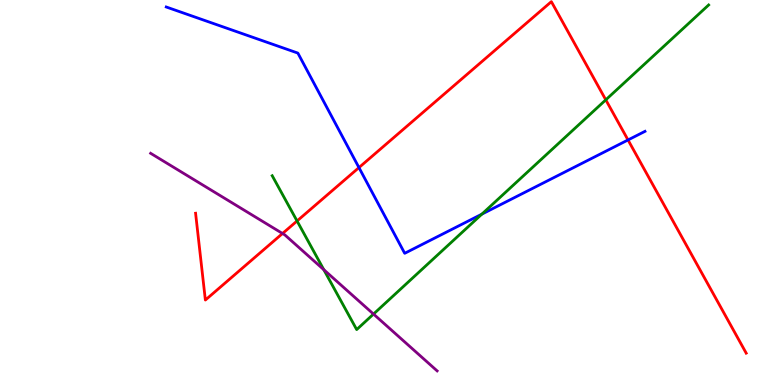[{'lines': ['blue', 'red'], 'intersections': [{'x': 4.63, 'y': 5.65}, {'x': 8.1, 'y': 6.36}]}, {'lines': ['green', 'red'], 'intersections': [{'x': 3.83, 'y': 4.26}, {'x': 7.82, 'y': 7.41}]}, {'lines': ['purple', 'red'], 'intersections': [{'x': 3.65, 'y': 3.94}]}, {'lines': ['blue', 'green'], 'intersections': [{'x': 6.22, 'y': 4.44}]}, {'lines': ['blue', 'purple'], 'intersections': []}, {'lines': ['green', 'purple'], 'intersections': [{'x': 4.18, 'y': 2.99}, {'x': 4.82, 'y': 1.84}]}]